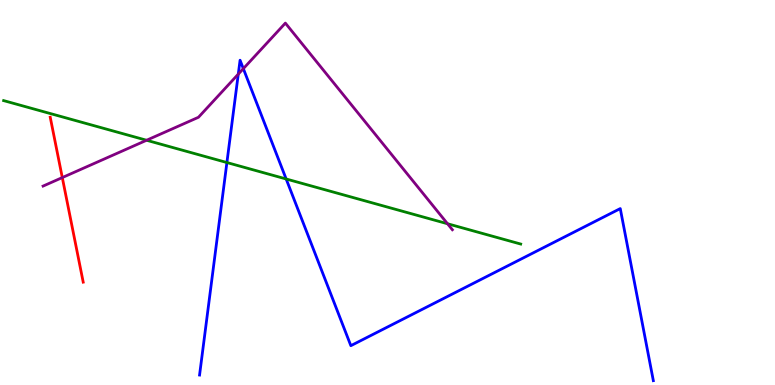[{'lines': ['blue', 'red'], 'intersections': []}, {'lines': ['green', 'red'], 'intersections': []}, {'lines': ['purple', 'red'], 'intersections': [{'x': 0.804, 'y': 5.39}]}, {'lines': ['blue', 'green'], 'intersections': [{'x': 2.93, 'y': 5.78}, {'x': 3.69, 'y': 5.35}]}, {'lines': ['blue', 'purple'], 'intersections': [{'x': 3.07, 'y': 8.07}, {'x': 3.14, 'y': 8.22}]}, {'lines': ['green', 'purple'], 'intersections': [{'x': 1.89, 'y': 6.36}, {'x': 5.77, 'y': 4.19}]}]